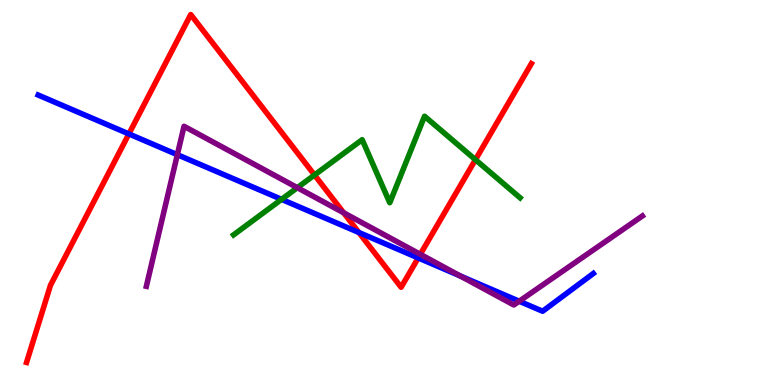[{'lines': ['blue', 'red'], 'intersections': [{'x': 1.66, 'y': 6.52}, {'x': 4.63, 'y': 3.96}, {'x': 5.4, 'y': 3.3}]}, {'lines': ['green', 'red'], 'intersections': [{'x': 4.06, 'y': 5.46}, {'x': 6.13, 'y': 5.85}]}, {'lines': ['purple', 'red'], 'intersections': [{'x': 4.43, 'y': 4.47}, {'x': 5.42, 'y': 3.39}]}, {'lines': ['blue', 'green'], 'intersections': [{'x': 3.63, 'y': 4.82}]}, {'lines': ['blue', 'purple'], 'intersections': [{'x': 2.29, 'y': 5.98}, {'x': 5.94, 'y': 2.83}, {'x': 6.7, 'y': 2.18}]}, {'lines': ['green', 'purple'], 'intersections': [{'x': 3.84, 'y': 5.13}]}]